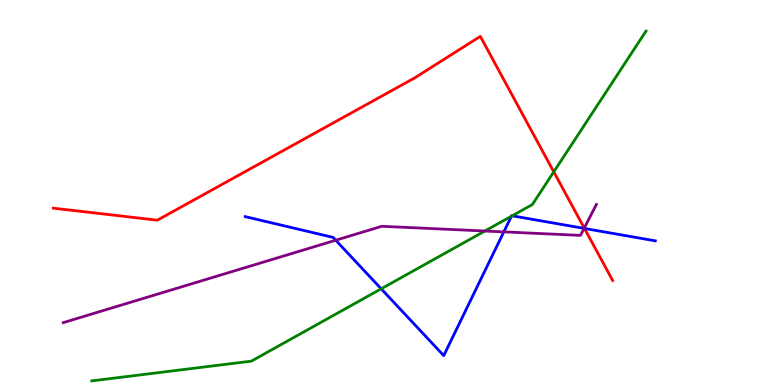[{'lines': ['blue', 'red'], 'intersections': [{'x': 7.54, 'y': 4.07}]}, {'lines': ['green', 'red'], 'intersections': [{'x': 7.15, 'y': 5.54}]}, {'lines': ['purple', 'red'], 'intersections': [{'x': 7.54, 'y': 4.08}]}, {'lines': ['blue', 'green'], 'intersections': [{'x': 4.92, 'y': 2.5}, {'x': 6.6, 'y': 4.38}, {'x': 6.61, 'y': 4.39}]}, {'lines': ['blue', 'purple'], 'intersections': [{'x': 4.33, 'y': 3.76}, {'x': 6.5, 'y': 3.98}, {'x': 7.54, 'y': 4.07}]}, {'lines': ['green', 'purple'], 'intersections': [{'x': 6.26, 'y': 4.0}]}]